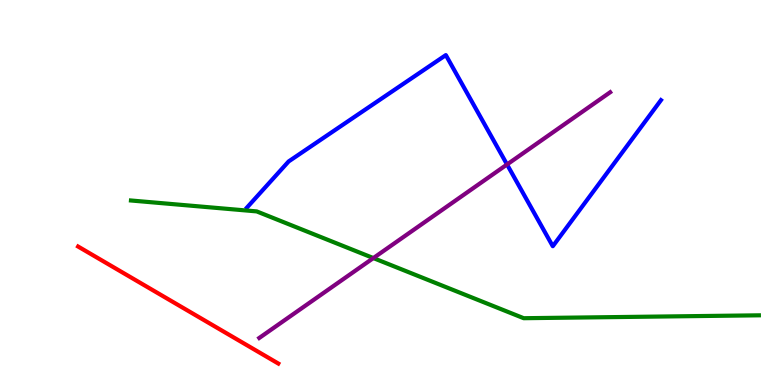[{'lines': ['blue', 'red'], 'intersections': []}, {'lines': ['green', 'red'], 'intersections': []}, {'lines': ['purple', 'red'], 'intersections': []}, {'lines': ['blue', 'green'], 'intersections': []}, {'lines': ['blue', 'purple'], 'intersections': [{'x': 6.54, 'y': 5.73}]}, {'lines': ['green', 'purple'], 'intersections': [{'x': 4.82, 'y': 3.3}]}]